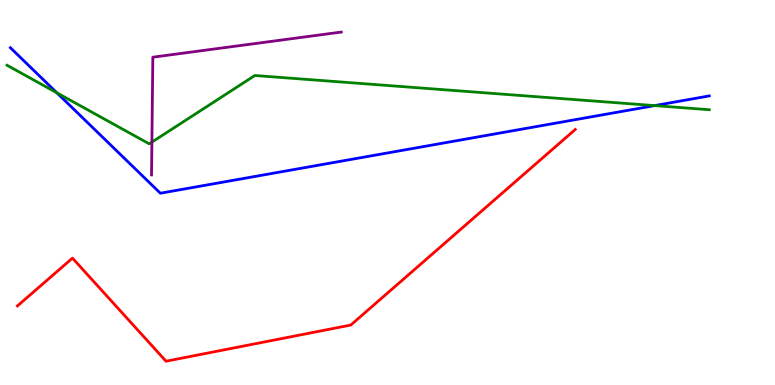[{'lines': ['blue', 'red'], 'intersections': []}, {'lines': ['green', 'red'], 'intersections': []}, {'lines': ['purple', 'red'], 'intersections': []}, {'lines': ['blue', 'green'], 'intersections': [{'x': 0.733, 'y': 7.59}, {'x': 8.45, 'y': 7.26}]}, {'lines': ['blue', 'purple'], 'intersections': []}, {'lines': ['green', 'purple'], 'intersections': [{'x': 1.96, 'y': 6.31}]}]